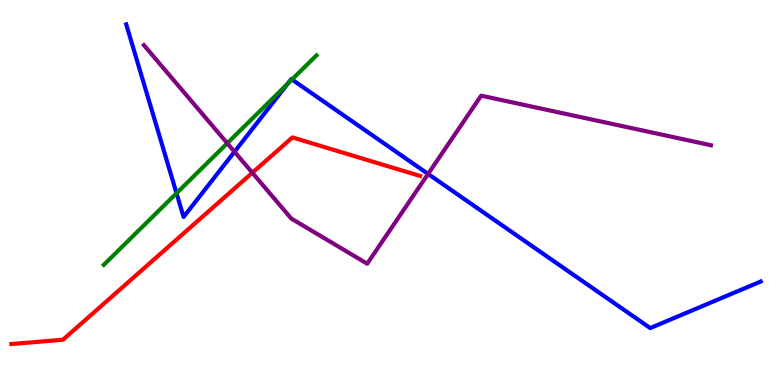[{'lines': ['blue', 'red'], 'intersections': []}, {'lines': ['green', 'red'], 'intersections': []}, {'lines': ['purple', 'red'], 'intersections': [{'x': 3.26, 'y': 5.51}]}, {'lines': ['blue', 'green'], 'intersections': [{'x': 2.28, 'y': 4.98}, {'x': 3.71, 'y': 7.82}, {'x': 3.77, 'y': 7.93}]}, {'lines': ['blue', 'purple'], 'intersections': [{'x': 3.03, 'y': 6.06}, {'x': 5.52, 'y': 5.48}]}, {'lines': ['green', 'purple'], 'intersections': [{'x': 2.93, 'y': 6.28}]}]